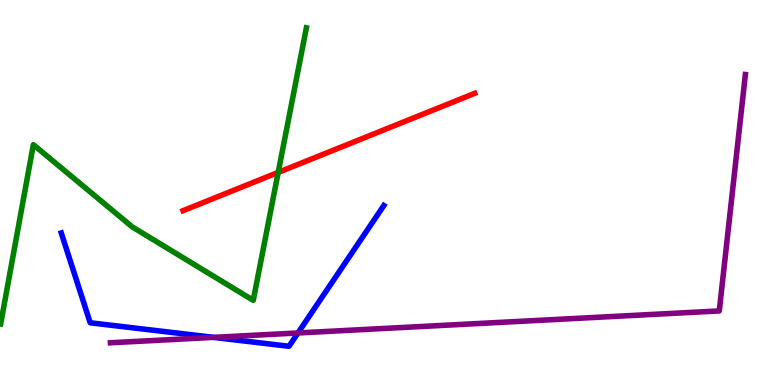[{'lines': ['blue', 'red'], 'intersections': []}, {'lines': ['green', 'red'], 'intersections': [{'x': 3.59, 'y': 5.52}]}, {'lines': ['purple', 'red'], 'intersections': []}, {'lines': ['blue', 'green'], 'intersections': []}, {'lines': ['blue', 'purple'], 'intersections': [{'x': 2.76, 'y': 1.24}, {'x': 3.84, 'y': 1.35}]}, {'lines': ['green', 'purple'], 'intersections': []}]